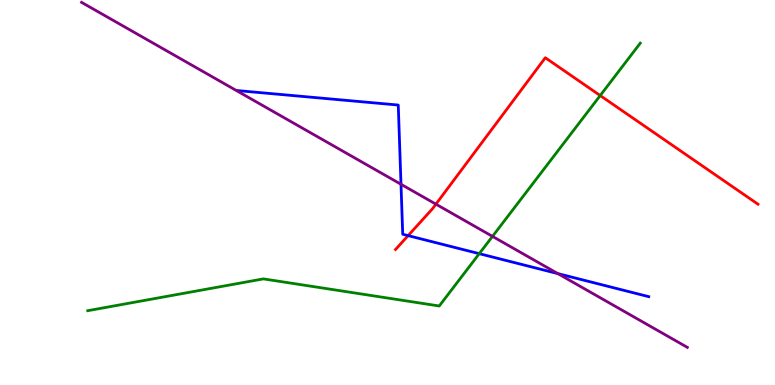[{'lines': ['blue', 'red'], 'intersections': [{'x': 5.27, 'y': 3.88}]}, {'lines': ['green', 'red'], 'intersections': [{'x': 7.74, 'y': 7.52}]}, {'lines': ['purple', 'red'], 'intersections': [{'x': 5.62, 'y': 4.7}]}, {'lines': ['blue', 'green'], 'intersections': [{'x': 6.18, 'y': 3.41}]}, {'lines': ['blue', 'purple'], 'intersections': [{'x': 5.17, 'y': 5.21}, {'x': 7.2, 'y': 2.89}]}, {'lines': ['green', 'purple'], 'intersections': [{'x': 6.35, 'y': 3.86}]}]